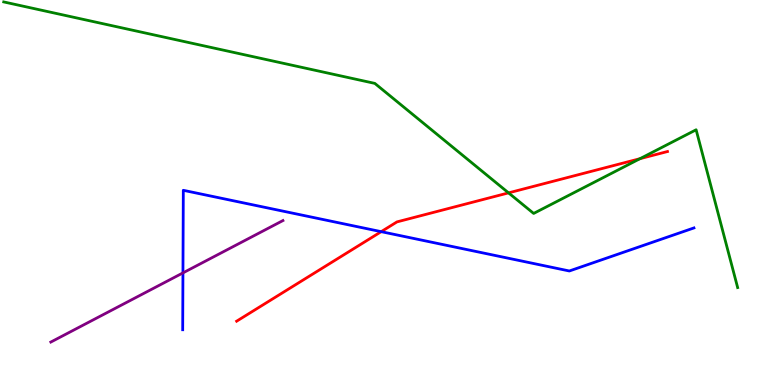[{'lines': ['blue', 'red'], 'intersections': [{'x': 4.92, 'y': 3.98}]}, {'lines': ['green', 'red'], 'intersections': [{'x': 6.56, 'y': 4.99}, {'x': 8.26, 'y': 5.88}]}, {'lines': ['purple', 'red'], 'intersections': []}, {'lines': ['blue', 'green'], 'intersections': []}, {'lines': ['blue', 'purple'], 'intersections': [{'x': 2.36, 'y': 2.91}]}, {'lines': ['green', 'purple'], 'intersections': []}]